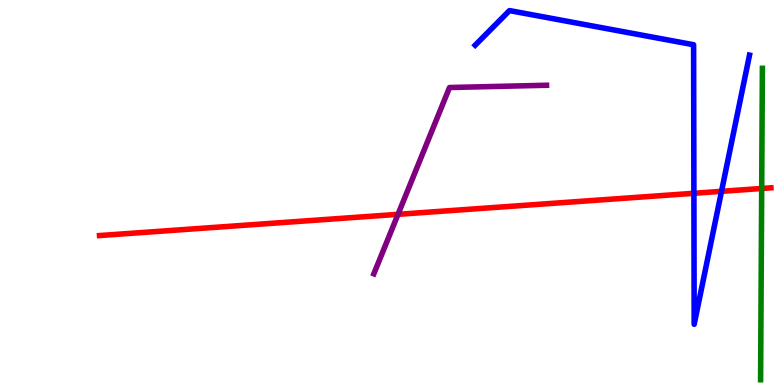[{'lines': ['blue', 'red'], 'intersections': [{'x': 8.95, 'y': 4.98}, {'x': 9.31, 'y': 5.03}]}, {'lines': ['green', 'red'], 'intersections': [{'x': 9.83, 'y': 5.1}]}, {'lines': ['purple', 'red'], 'intersections': [{'x': 5.14, 'y': 4.43}]}, {'lines': ['blue', 'green'], 'intersections': []}, {'lines': ['blue', 'purple'], 'intersections': []}, {'lines': ['green', 'purple'], 'intersections': []}]